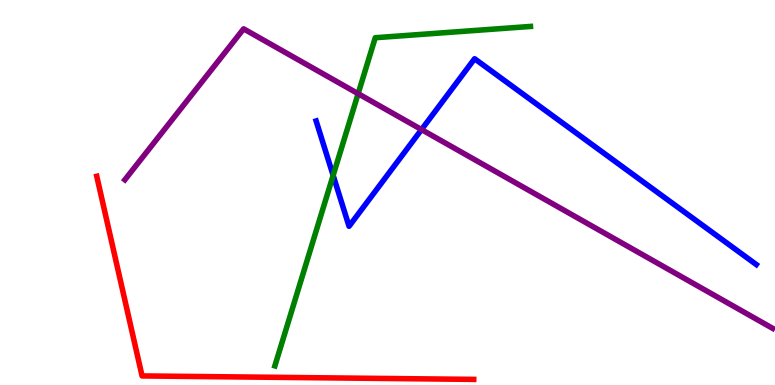[{'lines': ['blue', 'red'], 'intersections': []}, {'lines': ['green', 'red'], 'intersections': []}, {'lines': ['purple', 'red'], 'intersections': []}, {'lines': ['blue', 'green'], 'intersections': [{'x': 4.3, 'y': 5.44}]}, {'lines': ['blue', 'purple'], 'intersections': [{'x': 5.44, 'y': 6.63}]}, {'lines': ['green', 'purple'], 'intersections': [{'x': 4.62, 'y': 7.57}]}]